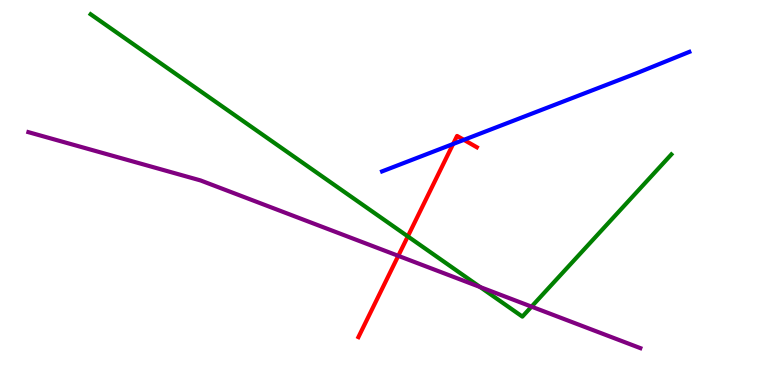[{'lines': ['blue', 'red'], 'intersections': [{'x': 5.85, 'y': 6.26}, {'x': 5.99, 'y': 6.37}]}, {'lines': ['green', 'red'], 'intersections': [{'x': 5.26, 'y': 3.86}]}, {'lines': ['purple', 'red'], 'intersections': [{'x': 5.14, 'y': 3.36}]}, {'lines': ['blue', 'green'], 'intersections': []}, {'lines': ['blue', 'purple'], 'intersections': []}, {'lines': ['green', 'purple'], 'intersections': [{'x': 6.2, 'y': 2.54}, {'x': 6.86, 'y': 2.04}]}]